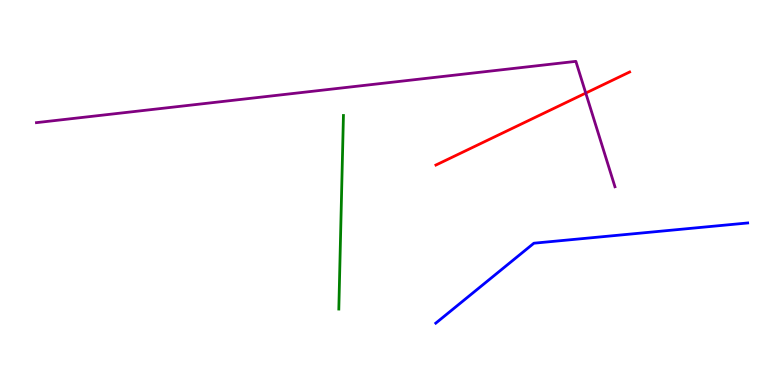[{'lines': ['blue', 'red'], 'intersections': []}, {'lines': ['green', 'red'], 'intersections': []}, {'lines': ['purple', 'red'], 'intersections': [{'x': 7.56, 'y': 7.58}]}, {'lines': ['blue', 'green'], 'intersections': []}, {'lines': ['blue', 'purple'], 'intersections': []}, {'lines': ['green', 'purple'], 'intersections': []}]